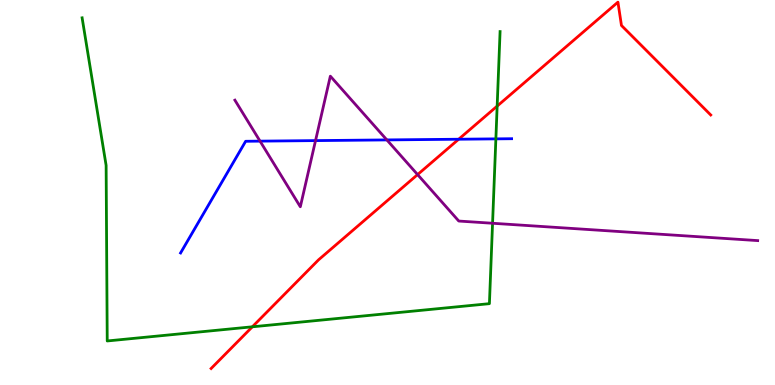[{'lines': ['blue', 'red'], 'intersections': [{'x': 5.92, 'y': 6.38}]}, {'lines': ['green', 'red'], 'intersections': [{'x': 3.26, 'y': 1.51}, {'x': 6.41, 'y': 7.24}]}, {'lines': ['purple', 'red'], 'intersections': [{'x': 5.39, 'y': 5.47}]}, {'lines': ['blue', 'green'], 'intersections': [{'x': 6.4, 'y': 6.39}]}, {'lines': ['blue', 'purple'], 'intersections': [{'x': 3.36, 'y': 6.33}, {'x': 4.07, 'y': 6.35}, {'x': 4.99, 'y': 6.37}]}, {'lines': ['green', 'purple'], 'intersections': [{'x': 6.36, 'y': 4.2}]}]